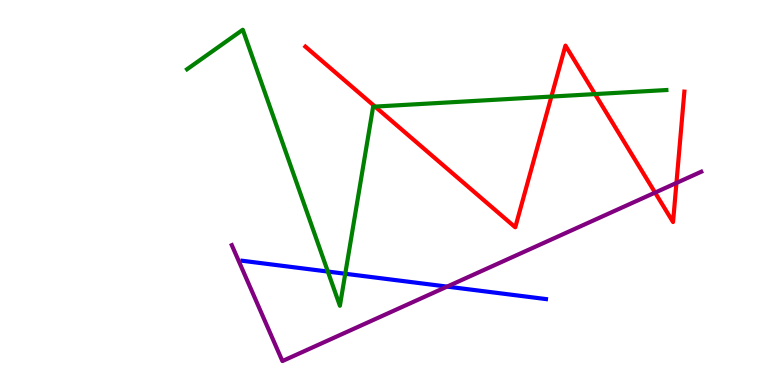[{'lines': ['blue', 'red'], 'intersections': []}, {'lines': ['green', 'red'], 'intersections': [{'x': 4.84, 'y': 7.23}, {'x': 7.11, 'y': 7.49}, {'x': 7.68, 'y': 7.56}]}, {'lines': ['purple', 'red'], 'intersections': [{'x': 8.45, 'y': 5.0}, {'x': 8.73, 'y': 5.25}]}, {'lines': ['blue', 'green'], 'intersections': [{'x': 4.23, 'y': 2.95}, {'x': 4.45, 'y': 2.89}]}, {'lines': ['blue', 'purple'], 'intersections': [{'x': 5.77, 'y': 2.56}]}, {'lines': ['green', 'purple'], 'intersections': []}]